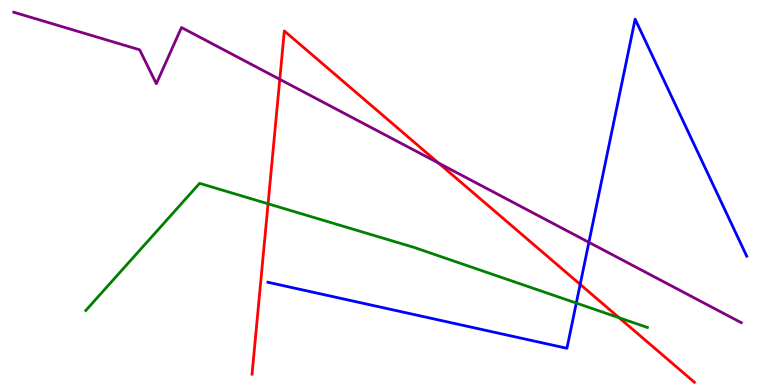[{'lines': ['blue', 'red'], 'intersections': [{'x': 7.49, 'y': 2.61}]}, {'lines': ['green', 'red'], 'intersections': [{'x': 3.46, 'y': 4.71}, {'x': 7.99, 'y': 1.75}]}, {'lines': ['purple', 'red'], 'intersections': [{'x': 3.61, 'y': 7.94}, {'x': 5.66, 'y': 5.76}]}, {'lines': ['blue', 'green'], 'intersections': [{'x': 7.44, 'y': 2.13}]}, {'lines': ['blue', 'purple'], 'intersections': [{'x': 7.6, 'y': 3.71}]}, {'lines': ['green', 'purple'], 'intersections': []}]